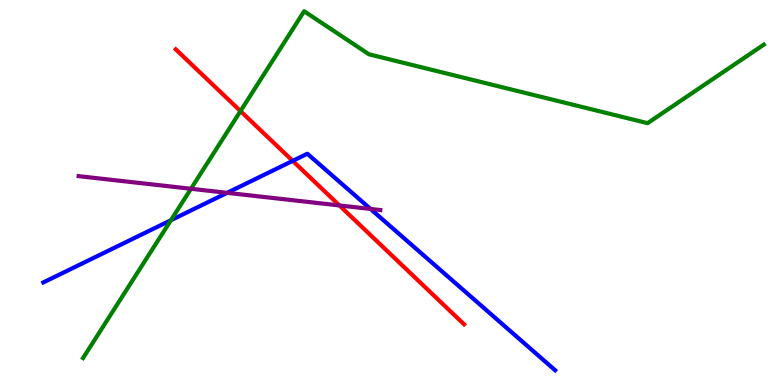[{'lines': ['blue', 'red'], 'intersections': [{'x': 3.78, 'y': 5.82}]}, {'lines': ['green', 'red'], 'intersections': [{'x': 3.1, 'y': 7.11}]}, {'lines': ['purple', 'red'], 'intersections': [{'x': 4.38, 'y': 4.66}]}, {'lines': ['blue', 'green'], 'intersections': [{'x': 2.21, 'y': 4.28}]}, {'lines': ['blue', 'purple'], 'intersections': [{'x': 2.93, 'y': 4.99}, {'x': 4.78, 'y': 4.57}]}, {'lines': ['green', 'purple'], 'intersections': [{'x': 2.46, 'y': 5.1}]}]